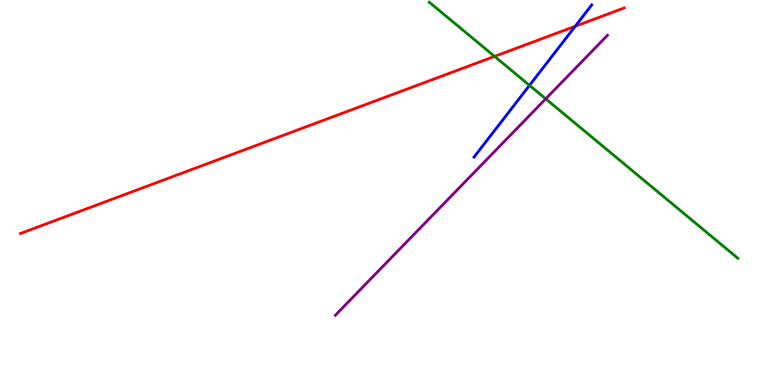[{'lines': ['blue', 'red'], 'intersections': [{'x': 7.42, 'y': 9.32}]}, {'lines': ['green', 'red'], 'intersections': [{'x': 6.38, 'y': 8.54}]}, {'lines': ['purple', 'red'], 'intersections': []}, {'lines': ['blue', 'green'], 'intersections': [{'x': 6.83, 'y': 7.78}]}, {'lines': ['blue', 'purple'], 'intersections': []}, {'lines': ['green', 'purple'], 'intersections': [{'x': 7.04, 'y': 7.43}]}]